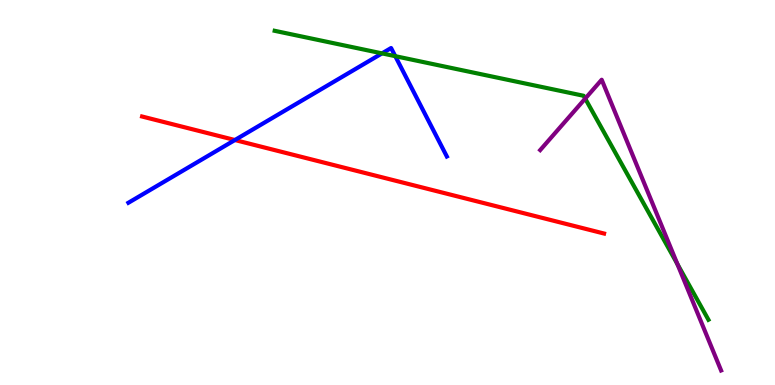[{'lines': ['blue', 'red'], 'intersections': [{'x': 3.03, 'y': 6.36}]}, {'lines': ['green', 'red'], 'intersections': []}, {'lines': ['purple', 'red'], 'intersections': []}, {'lines': ['blue', 'green'], 'intersections': [{'x': 4.93, 'y': 8.61}, {'x': 5.1, 'y': 8.54}]}, {'lines': ['blue', 'purple'], 'intersections': []}, {'lines': ['green', 'purple'], 'intersections': [{'x': 7.55, 'y': 7.44}, {'x': 8.74, 'y': 3.14}]}]